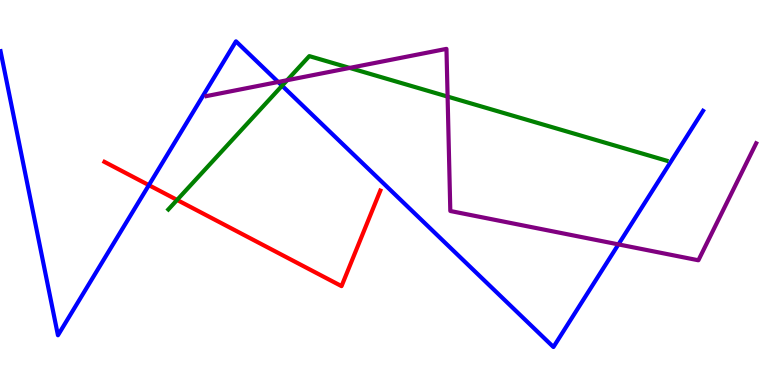[{'lines': ['blue', 'red'], 'intersections': [{'x': 1.92, 'y': 5.19}]}, {'lines': ['green', 'red'], 'intersections': [{'x': 2.29, 'y': 4.81}]}, {'lines': ['purple', 'red'], 'intersections': []}, {'lines': ['blue', 'green'], 'intersections': [{'x': 3.64, 'y': 7.77}]}, {'lines': ['blue', 'purple'], 'intersections': [{'x': 3.59, 'y': 7.87}, {'x': 7.98, 'y': 3.65}]}, {'lines': ['green', 'purple'], 'intersections': [{'x': 3.71, 'y': 7.92}, {'x': 4.51, 'y': 8.24}, {'x': 5.78, 'y': 7.49}]}]